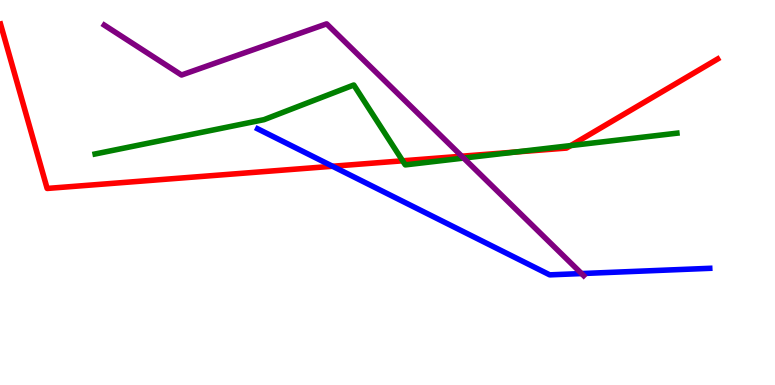[{'lines': ['blue', 'red'], 'intersections': [{'x': 4.29, 'y': 5.68}]}, {'lines': ['green', 'red'], 'intersections': [{'x': 5.2, 'y': 5.82}, {'x': 6.65, 'y': 6.05}, {'x': 7.36, 'y': 6.22}]}, {'lines': ['purple', 'red'], 'intersections': [{'x': 5.96, 'y': 5.94}]}, {'lines': ['blue', 'green'], 'intersections': []}, {'lines': ['blue', 'purple'], 'intersections': [{'x': 7.5, 'y': 2.89}]}, {'lines': ['green', 'purple'], 'intersections': [{'x': 5.98, 'y': 5.89}]}]